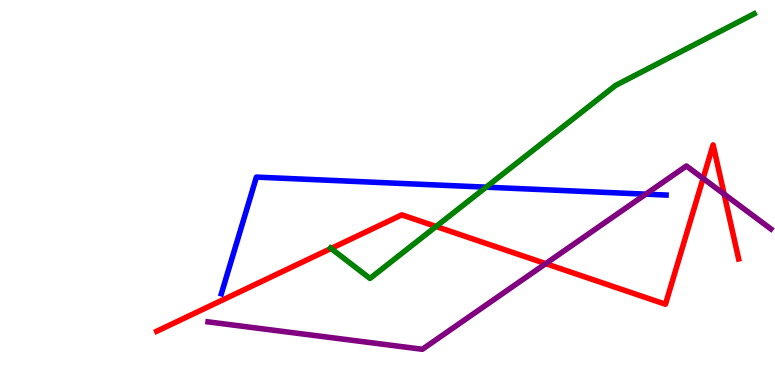[{'lines': ['blue', 'red'], 'intersections': []}, {'lines': ['green', 'red'], 'intersections': [{'x': 4.27, 'y': 3.55}, {'x': 5.63, 'y': 4.12}]}, {'lines': ['purple', 'red'], 'intersections': [{'x': 7.04, 'y': 3.15}, {'x': 9.07, 'y': 5.37}, {'x': 9.34, 'y': 4.96}]}, {'lines': ['blue', 'green'], 'intersections': [{'x': 6.27, 'y': 5.14}]}, {'lines': ['blue', 'purple'], 'intersections': [{'x': 8.33, 'y': 4.96}]}, {'lines': ['green', 'purple'], 'intersections': []}]